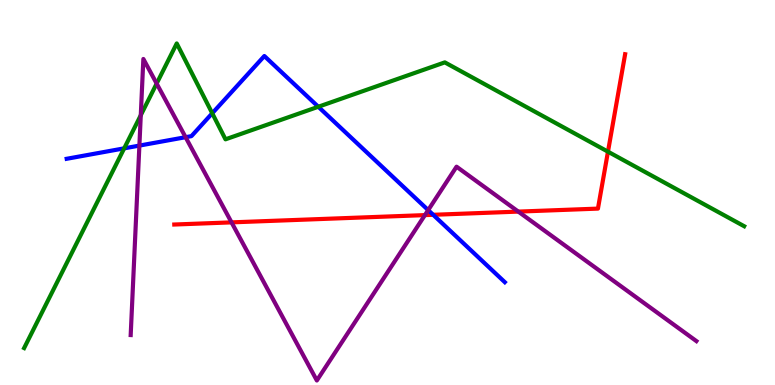[{'lines': ['blue', 'red'], 'intersections': [{'x': 5.59, 'y': 4.42}]}, {'lines': ['green', 'red'], 'intersections': [{'x': 7.84, 'y': 6.06}]}, {'lines': ['purple', 'red'], 'intersections': [{'x': 2.99, 'y': 4.22}, {'x': 5.48, 'y': 4.41}, {'x': 6.69, 'y': 4.5}]}, {'lines': ['blue', 'green'], 'intersections': [{'x': 1.6, 'y': 6.15}, {'x': 2.74, 'y': 7.06}, {'x': 4.11, 'y': 7.23}]}, {'lines': ['blue', 'purple'], 'intersections': [{'x': 1.8, 'y': 6.22}, {'x': 2.39, 'y': 6.44}, {'x': 5.52, 'y': 4.54}]}, {'lines': ['green', 'purple'], 'intersections': [{'x': 1.82, 'y': 7.01}, {'x': 2.02, 'y': 7.83}]}]